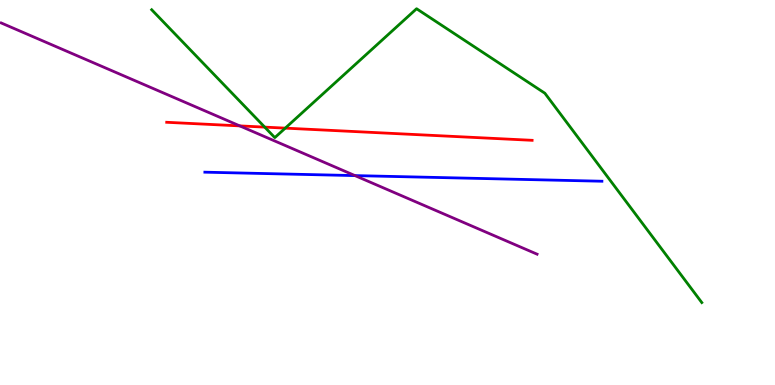[{'lines': ['blue', 'red'], 'intersections': []}, {'lines': ['green', 'red'], 'intersections': [{'x': 3.42, 'y': 6.7}, {'x': 3.68, 'y': 6.67}]}, {'lines': ['purple', 'red'], 'intersections': [{'x': 3.09, 'y': 6.73}]}, {'lines': ['blue', 'green'], 'intersections': []}, {'lines': ['blue', 'purple'], 'intersections': [{'x': 4.58, 'y': 5.44}]}, {'lines': ['green', 'purple'], 'intersections': []}]